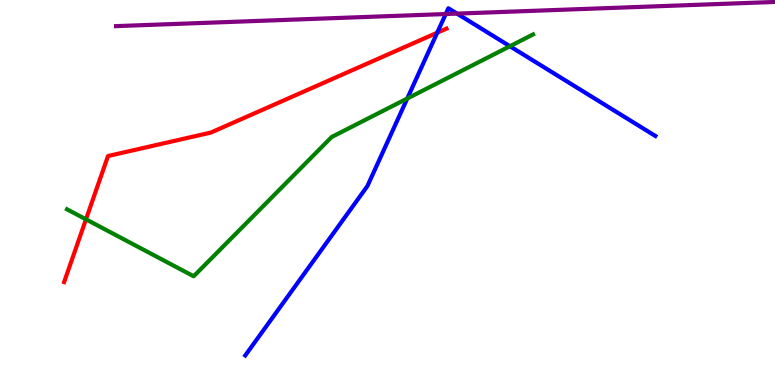[{'lines': ['blue', 'red'], 'intersections': [{'x': 5.64, 'y': 9.15}]}, {'lines': ['green', 'red'], 'intersections': [{'x': 1.11, 'y': 4.3}]}, {'lines': ['purple', 'red'], 'intersections': []}, {'lines': ['blue', 'green'], 'intersections': [{'x': 5.26, 'y': 7.44}, {'x': 6.58, 'y': 8.8}]}, {'lines': ['blue', 'purple'], 'intersections': [{'x': 5.75, 'y': 9.64}, {'x': 5.9, 'y': 9.65}]}, {'lines': ['green', 'purple'], 'intersections': []}]